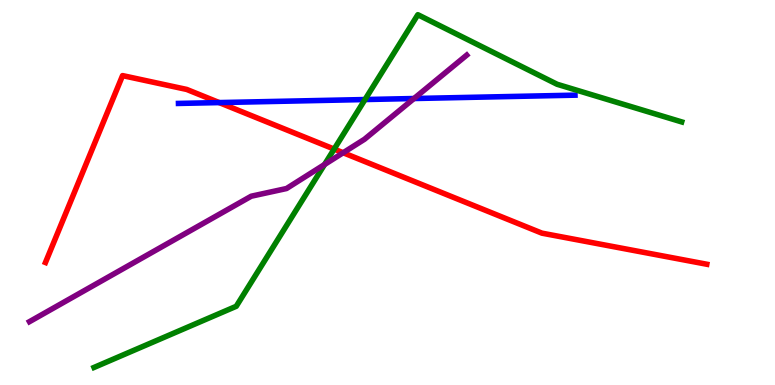[{'lines': ['blue', 'red'], 'intersections': [{'x': 2.83, 'y': 7.34}]}, {'lines': ['green', 'red'], 'intersections': [{'x': 4.31, 'y': 6.13}]}, {'lines': ['purple', 'red'], 'intersections': [{'x': 4.43, 'y': 6.03}]}, {'lines': ['blue', 'green'], 'intersections': [{'x': 4.71, 'y': 7.41}]}, {'lines': ['blue', 'purple'], 'intersections': [{'x': 5.34, 'y': 7.44}]}, {'lines': ['green', 'purple'], 'intersections': [{'x': 4.19, 'y': 5.73}]}]